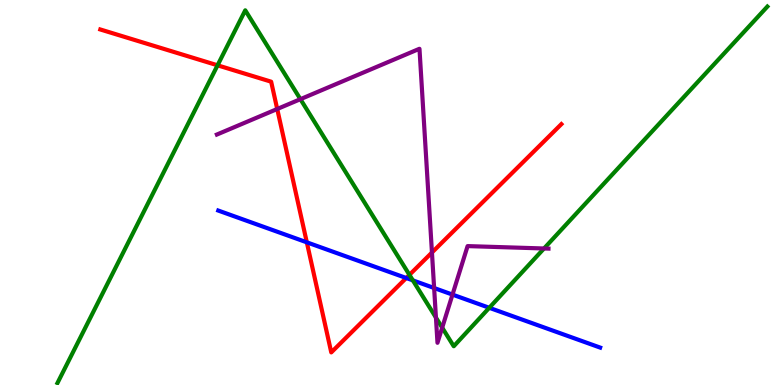[{'lines': ['blue', 'red'], 'intersections': [{'x': 3.96, 'y': 3.71}, {'x': 5.24, 'y': 2.78}]}, {'lines': ['green', 'red'], 'intersections': [{'x': 2.81, 'y': 8.3}, {'x': 5.28, 'y': 2.86}]}, {'lines': ['purple', 'red'], 'intersections': [{'x': 3.58, 'y': 7.17}, {'x': 5.57, 'y': 3.44}]}, {'lines': ['blue', 'green'], 'intersections': [{'x': 5.33, 'y': 2.72}, {'x': 6.31, 'y': 2.01}]}, {'lines': ['blue', 'purple'], 'intersections': [{'x': 5.6, 'y': 2.52}, {'x': 5.84, 'y': 2.35}]}, {'lines': ['green', 'purple'], 'intersections': [{'x': 3.88, 'y': 7.42}, {'x': 5.62, 'y': 1.75}, {'x': 5.71, 'y': 1.49}, {'x': 7.02, 'y': 3.55}]}]